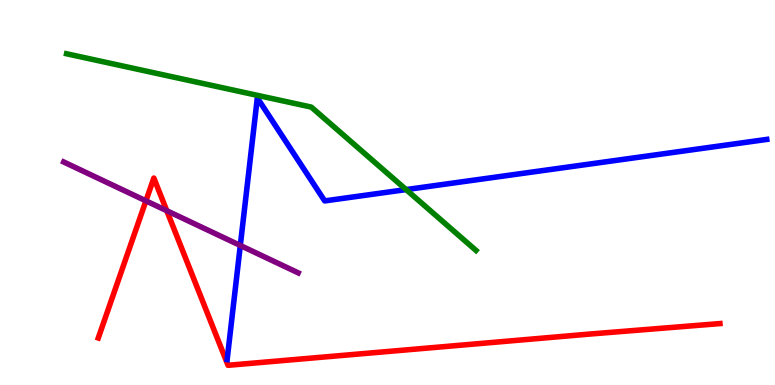[{'lines': ['blue', 'red'], 'intersections': []}, {'lines': ['green', 'red'], 'intersections': []}, {'lines': ['purple', 'red'], 'intersections': [{'x': 1.88, 'y': 4.78}, {'x': 2.15, 'y': 4.53}]}, {'lines': ['blue', 'green'], 'intersections': [{'x': 5.24, 'y': 5.08}]}, {'lines': ['blue', 'purple'], 'intersections': [{'x': 3.1, 'y': 3.62}]}, {'lines': ['green', 'purple'], 'intersections': []}]